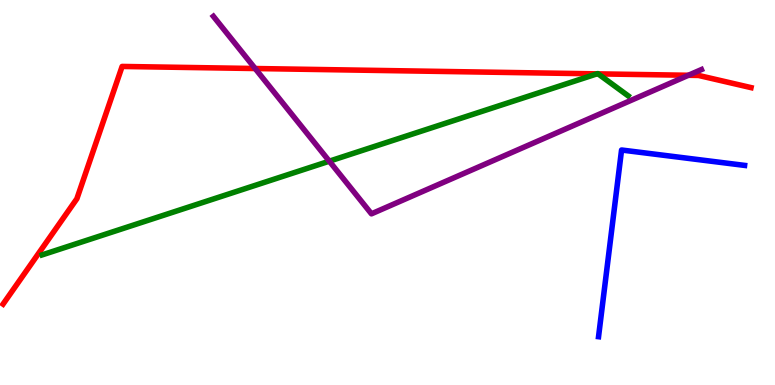[{'lines': ['blue', 'red'], 'intersections': []}, {'lines': ['green', 'red'], 'intersections': [{'x': 7.7, 'y': 8.08}, {'x': 7.72, 'y': 8.08}]}, {'lines': ['purple', 'red'], 'intersections': [{'x': 3.29, 'y': 8.22}, {'x': 8.88, 'y': 8.04}]}, {'lines': ['blue', 'green'], 'intersections': []}, {'lines': ['blue', 'purple'], 'intersections': []}, {'lines': ['green', 'purple'], 'intersections': [{'x': 4.25, 'y': 5.81}]}]